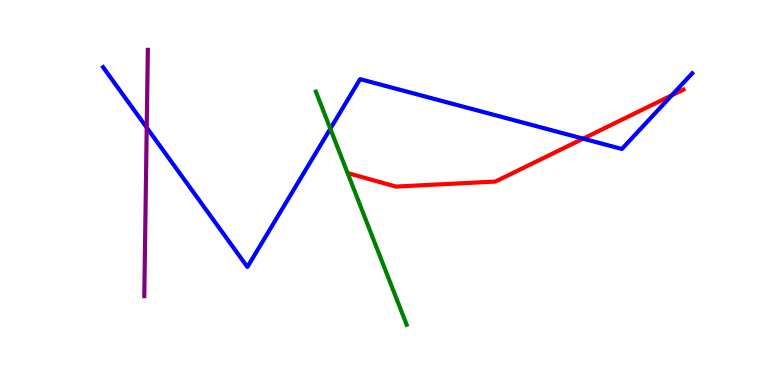[{'lines': ['blue', 'red'], 'intersections': [{'x': 7.52, 'y': 6.4}, {'x': 8.67, 'y': 7.52}]}, {'lines': ['green', 'red'], 'intersections': []}, {'lines': ['purple', 'red'], 'intersections': []}, {'lines': ['blue', 'green'], 'intersections': [{'x': 4.26, 'y': 6.66}]}, {'lines': ['blue', 'purple'], 'intersections': [{'x': 1.89, 'y': 6.69}]}, {'lines': ['green', 'purple'], 'intersections': []}]